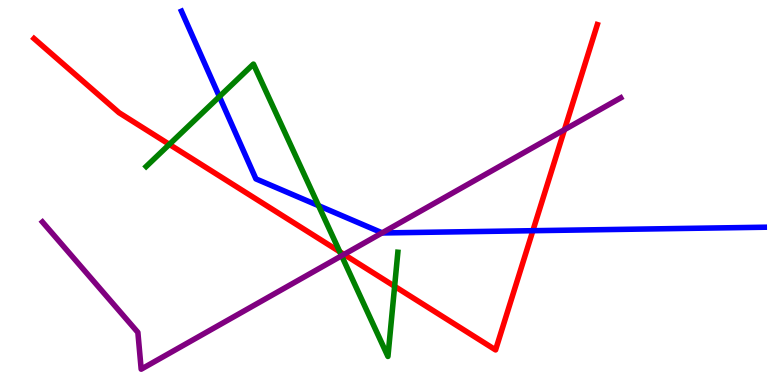[{'lines': ['blue', 'red'], 'intersections': [{'x': 6.88, 'y': 4.01}]}, {'lines': ['green', 'red'], 'intersections': [{'x': 2.19, 'y': 6.25}, {'x': 4.38, 'y': 3.46}, {'x': 5.09, 'y': 2.56}]}, {'lines': ['purple', 'red'], 'intersections': [{'x': 4.44, 'y': 3.39}, {'x': 7.28, 'y': 6.63}]}, {'lines': ['blue', 'green'], 'intersections': [{'x': 2.83, 'y': 7.49}, {'x': 4.11, 'y': 4.66}]}, {'lines': ['blue', 'purple'], 'intersections': [{'x': 4.93, 'y': 3.95}]}, {'lines': ['green', 'purple'], 'intersections': [{'x': 4.41, 'y': 3.36}]}]